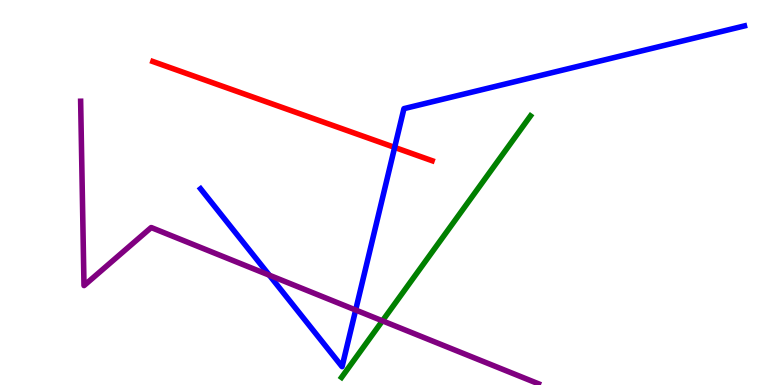[{'lines': ['blue', 'red'], 'intersections': [{'x': 5.09, 'y': 6.17}]}, {'lines': ['green', 'red'], 'intersections': []}, {'lines': ['purple', 'red'], 'intersections': []}, {'lines': ['blue', 'green'], 'intersections': []}, {'lines': ['blue', 'purple'], 'intersections': [{'x': 3.48, 'y': 2.85}, {'x': 4.59, 'y': 1.95}]}, {'lines': ['green', 'purple'], 'intersections': [{'x': 4.93, 'y': 1.67}]}]